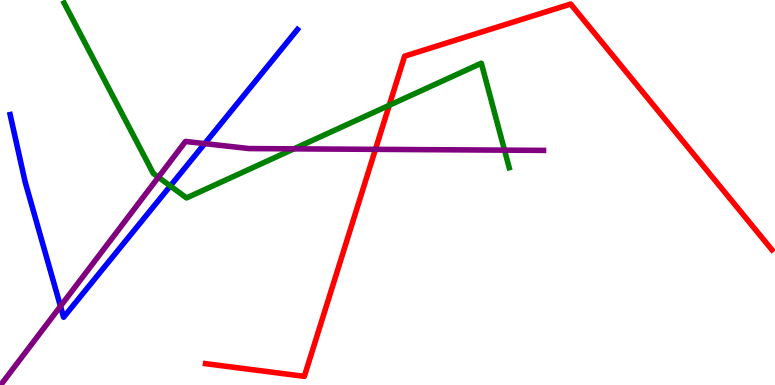[{'lines': ['blue', 'red'], 'intersections': []}, {'lines': ['green', 'red'], 'intersections': [{'x': 5.02, 'y': 7.26}]}, {'lines': ['purple', 'red'], 'intersections': [{'x': 4.84, 'y': 6.12}]}, {'lines': ['blue', 'green'], 'intersections': [{'x': 2.2, 'y': 5.17}]}, {'lines': ['blue', 'purple'], 'intersections': [{'x': 0.78, 'y': 2.05}, {'x': 2.64, 'y': 6.27}]}, {'lines': ['green', 'purple'], 'intersections': [{'x': 2.04, 'y': 5.4}, {'x': 3.79, 'y': 6.13}, {'x': 6.51, 'y': 6.1}]}]